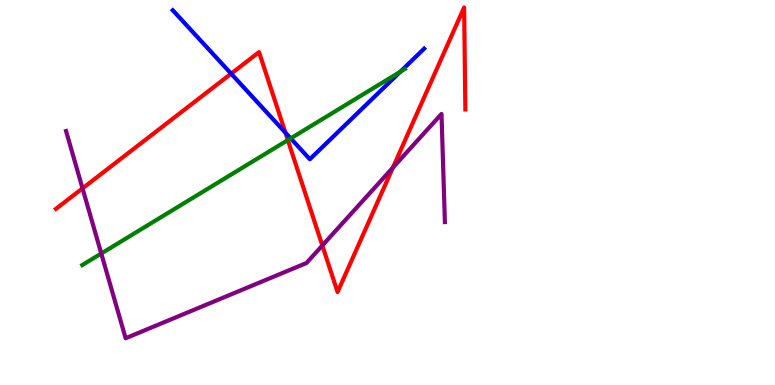[{'lines': ['blue', 'red'], 'intersections': [{'x': 2.98, 'y': 8.09}, {'x': 3.68, 'y': 6.55}]}, {'lines': ['green', 'red'], 'intersections': [{'x': 3.71, 'y': 6.36}]}, {'lines': ['purple', 'red'], 'intersections': [{'x': 1.06, 'y': 5.11}, {'x': 4.16, 'y': 3.62}, {'x': 5.07, 'y': 5.65}]}, {'lines': ['blue', 'green'], 'intersections': [{'x': 3.75, 'y': 6.41}, {'x': 5.16, 'y': 8.14}]}, {'lines': ['blue', 'purple'], 'intersections': []}, {'lines': ['green', 'purple'], 'intersections': [{'x': 1.31, 'y': 3.42}]}]